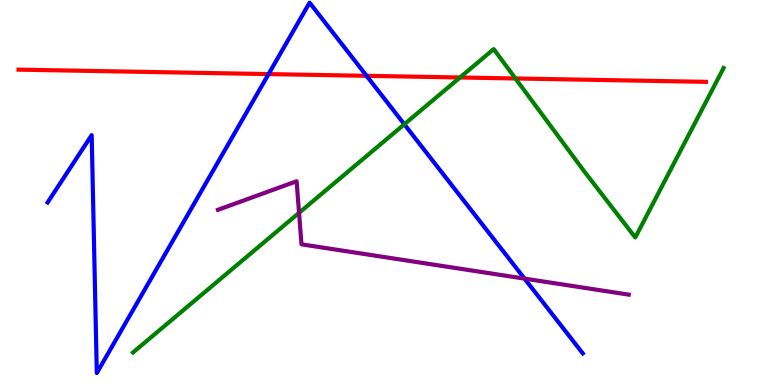[{'lines': ['blue', 'red'], 'intersections': [{'x': 3.47, 'y': 8.08}, {'x': 4.73, 'y': 8.03}]}, {'lines': ['green', 'red'], 'intersections': [{'x': 5.94, 'y': 7.99}, {'x': 6.65, 'y': 7.96}]}, {'lines': ['purple', 'red'], 'intersections': []}, {'lines': ['blue', 'green'], 'intersections': [{'x': 5.22, 'y': 6.77}]}, {'lines': ['blue', 'purple'], 'intersections': [{'x': 6.77, 'y': 2.76}]}, {'lines': ['green', 'purple'], 'intersections': [{'x': 3.86, 'y': 4.47}]}]